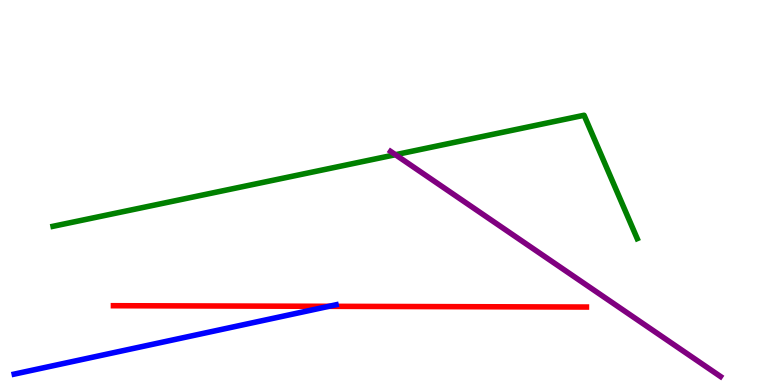[{'lines': ['blue', 'red'], 'intersections': [{'x': 4.24, 'y': 2.04}]}, {'lines': ['green', 'red'], 'intersections': []}, {'lines': ['purple', 'red'], 'intersections': []}, {'lines': ['blue', 'green'], 'intersections': []}, {'lines': ['blue', 'purple'], 'intersections': []}, {'lines': ['green', 'purple'], 'intersections': [{'x': 5.1, 'y': 5.98}]}]